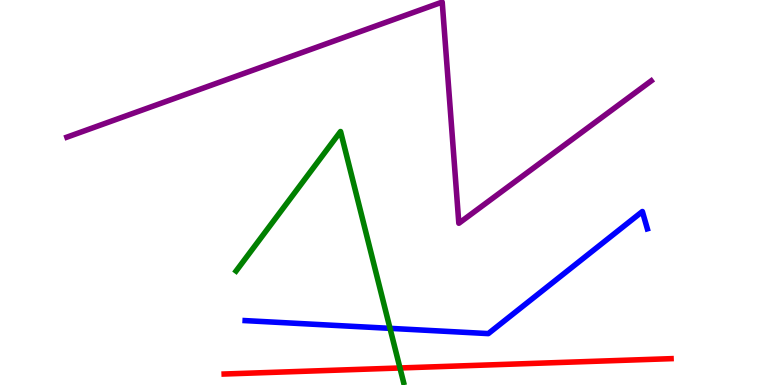[{'lines': ['blue', 'red'], 'intersections': []}, {'lines': ['green', 'red'], 'intersections': [{'x': 5.16, 'y': 0.442}]}, {'lines': ['purple', 'red'], 'intersections': []}, {'lines': ['blue', 'green'], 'intersections': [{'x': 5.03, 'y': 1.47}]}, {'lines': ['blue', 'purple'], 'intersections': []}, {'lines': ['green', 'purple'], 'intersections': []}]